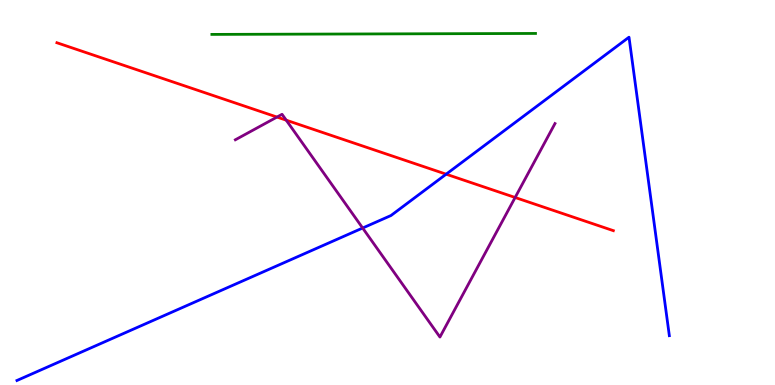[{'lines': ['blue', 'red'], 'intersections': [{'x': 5.76, 'y': 5.48}]}, {'lines': ['green', 'red'], 'intersections': []}, {'lines': ['purple', 'red'], 'intersections': [{'x': 3.57, 'y': 6.96}, {'x': 3.69, 'y': 6.88}, {'x': 6.65, 'y': 4.87}]}, {'lines': ['blue', 'green'], 'intersections': []}, {'lines': ['blue', 'purple'], 'intersections': [{'x': 4.68, 'y': 4.08}]}, {'lines': ['green', 'purple'], 'intersections': []}]